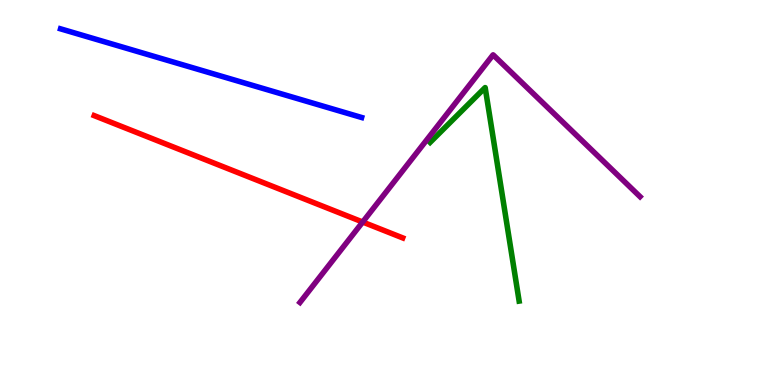[{'lines': ['blue', 'red'], 'intersections': []}, {'lines': ['green', 'red'], 'intersections': []}, {'lines': ['purple', 'red'], 'intersections': [{'x': 4.68, 'y': 4.23}]}, {'lines': ['blue', 'green'], 'intersections': []}, {'lines': ['blue', 'purple'], 'intersections': []}, {'lines': ['green', 'purple'], 'intersections': []}]